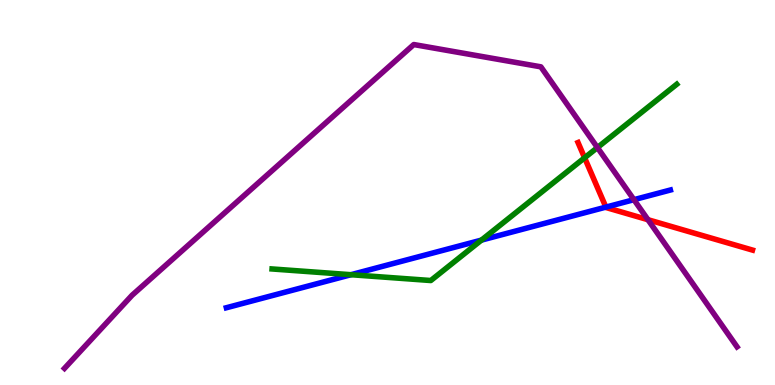[{'lines': ['blue', 'red'], 'intersections': [{'x': 7.82, 'y': 4.62}]}, {'lines': ['green', 'red'], 'intersections': [{'x': 7.54, 'y': 5.9}]}, {'lines': ['purple', 'red'], 'intersections': [{'x': 8.36, 'y': 4.29}]}, {'lines': ['blue', 'green'], 'intersections': [{'x': 4.53, 'y': 2.86}, {'x': 6.21, 'y': 3.76}]}, {'lines': ['blue', 'purple'], 'intersections': [{'x': 8.18, 'y': 4.81}]}, {'lines': ['green', 'purple'], 'intersections': [{'x': 7.71, 'y': 6.17}]}]